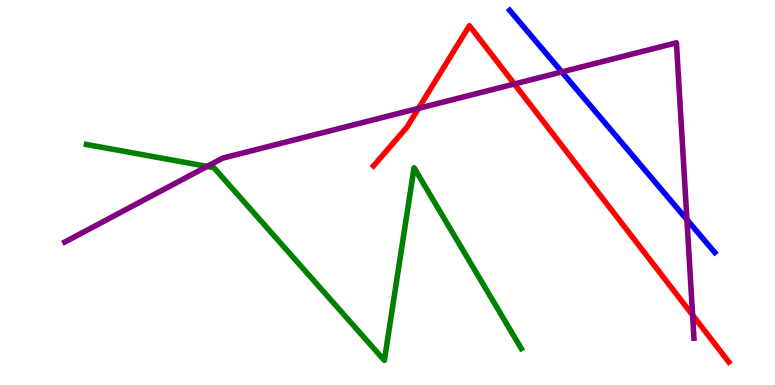[{'lines': ['blue', 'red'], 'intersections': []}, {'lines': ['green', 'red'], 'intersections': []}, {'lines': ['purple', 'red'], 'intersections': [{'x': 5.4, 'y': 7.19}, {'x': 6.64, 'y': 7.82}, {'x': 8.94, 'y': 1.82}]}, {'lines': ['blue', 'green'], 'intersections': []}, {'lines': ['blue', 'purple'], 'intersections': [{'x': 7.25, 'y': 8.13}, {'x': 8.86, 'y': 4.3}]}, {'lines': ['green', 'purple'], 'intersections': [{'x': 2.67, 'y': 5.68}]}]